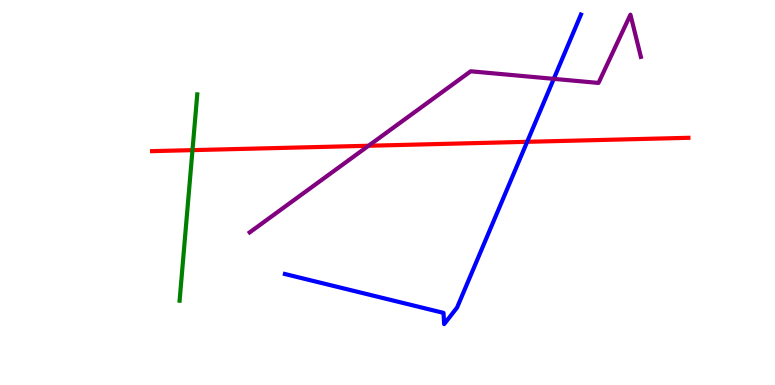[{'lines': ['blue', 'red'], 'intersections': [{'x': 6.8, 'y': 6.32}]}, {'lines': ['green', 'red'], 'intersections': [{'x': 2.48, 'y': 6.1}]}, {'lines': ['purple', 'red'], 'intersections': [{'x': 4.76, 'y': 6.21}]}, {'lines': ['blue', 'green'], 'intersections': []}, {'lines': ['blue', 'purple'], 'intersections': [{'x': 7.15, 'y': 7.95}]}, {'lines': ['green', 'purple'], 'intersections': []}]